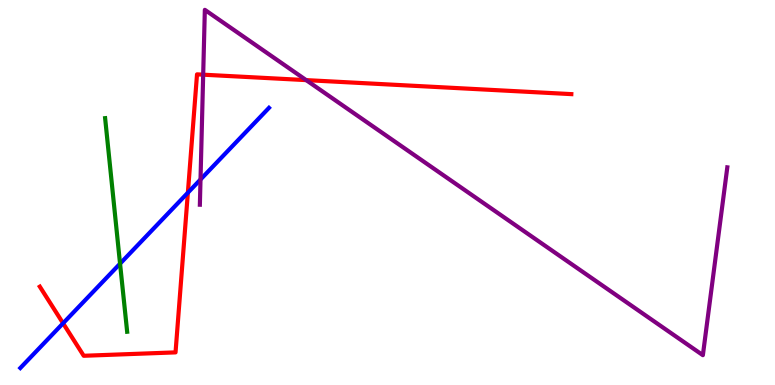[{'lines': ['blue', 'red'], 'intersections': [{'x': 0.814, 'y': 1.6}, {'x': 2.42, 'y': 4.99}]}, {'lines': ['green', 'red'], 'intersections': []}, {'lines': ['purple', 'red'], 'intersections': [{'x': 2.62, 'y': 8.06}, {'x': 3.95, 'y': 7.92}]}, {'lines': ['blue', 'green'], 'intersections': [{'x': 1.55, 'y': 3.15}]}, {'lines': ['blue', 'purple'], 'intersections': [{'x': 2.59, 'y': 5.34}]}, {'lines': ['green', 'purple'], 'intersections': []}]